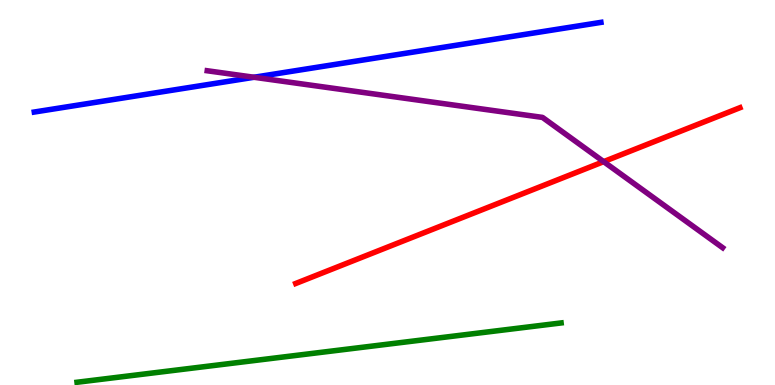[{'lines': ['blue', 'red'], 'intersections': []}, {'lines': ['green', 'red'], 'intersections': []}, {'lines': ['purple', 'red'], 'intersections': [{'x': 7.79, 'y': 5.8}]}, {'lines': ['blue', 'green'], 'intersections': []}, {'lines': ['blue', 'purple'], 'intersections': [{'x': 3.28, 'y': 7.99}]}, {'lines': ['green', 'purple'], 'intersections': []}]